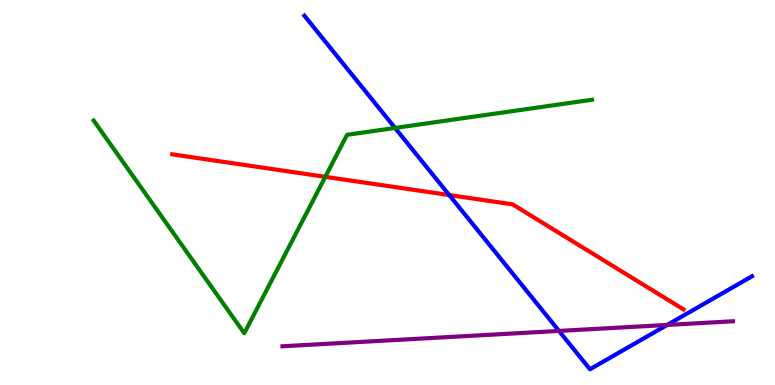[{'lines': ['blue', 'red'], 'intersections': [{'x': 5.8, 'y': 4.93}]}, {'lines': ['green', 'red'], 'intersections': [{'x': 4.2, 'y': 5.41}]}, {'lines': ['purple', 'red'], 'intersections': []}, {'lines': ['blue', 'green'], 'intersections': [{'x': 5.1, 'y': 6.68}]}, {'lines': ['blue', 'purple'], 'intersections': [{'x': 7.21, 'y': 1.4}, {'x': 8.61, 'y': 1.56}]}, {'lines': ['green', 'purple'], 'intersections': []}]